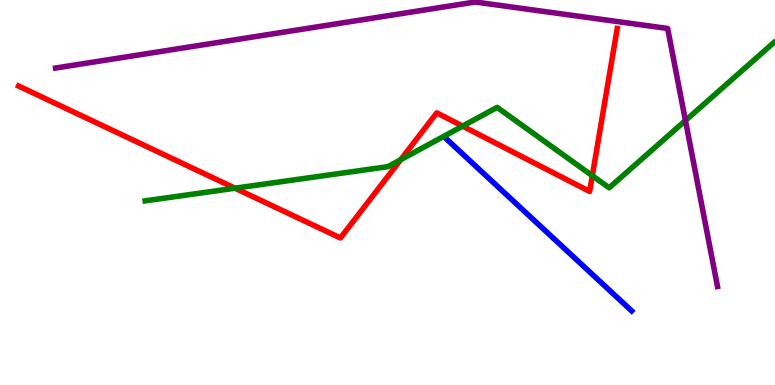[{'lines': ['blue', 'red'], 'intersections': []}, {'lines': ['green', 'red'], 'intersections': [{'x': 3.03, 'y': 5.11}, {'x': 5.17, 'y': 5.85}, {'x': 5.97, 'y': 6.72}, {'x': 7.64, 'y': 5.44}]}, {'lines': ['purple', 'red'], 'intersections': []}, {'lines': ['blue', 'green'], 'intersections': []}, {'lines': ['blue', 'purple'], 'intersections': []}, {'lines': ['green', 'purple'], 'intersections': [{'x': 8.84, 'y': 6.87}]}]